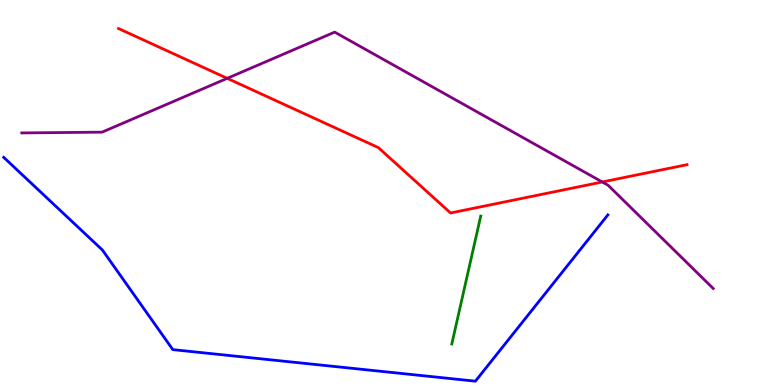[{'lines': ['blue', 'red'], 'intersections': []}, {'lines': ['green', 'red'], 'intersections': []}, {'lines': ['purple', 'red'], 'intersections': [{'x': 2.93, 'y': 7.97}, {'x': 7.77, 'y': 5.27}]}, {'lines': ['blue', 'green'], 'intersections': []}, {'lines': ['blue', 'purple'], 'intersections': []}, {'lines': ['green', 'purple'], 'intersections': []}]